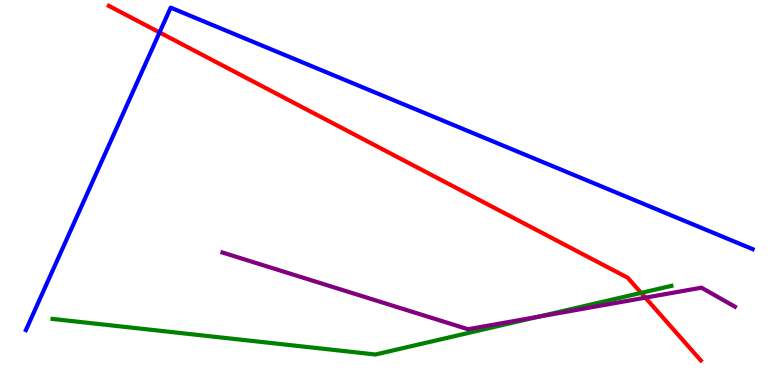[{'lines': ['blue', 'red'], 'intersections': [{'x': 2.06, 'y': 9.16}]}, {'lines': ['green', 'red'], 'intersections': [{'x': 8.27, 'y': 2.39}]}, {'lines': ['purple', 'red'], 'intersections': [{'x': 8.33, 'y': 2.27}]}, {'lines': ['blue', 'green'], 'intersections': []}, {'lines': ['blue', 'purple'], 'intersections': []}, {'lines': ['green', 'purple'], 'intersections': [{'x': 6.95, 'y': 1.77}]}]